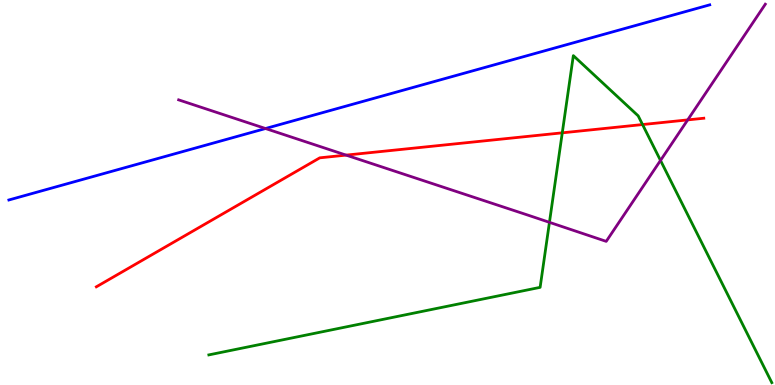[{'lines': ['blue', 'red'], 'intersections': []}, {'lines': ['green', 'red'], 'intersections': [{'x': 7.26, 'y': 6.55}, {'x': 8.29, 'y': 6.76}]}, {'lines': ['purple', 'red'], 'intersections': [{'x': 4.47, 'y': 5.97}, {'x': 8.87, 'y': 6.89}]}, {'lines': ['blue', 'green'], 'intersections': []}, {'lines': ['blue', 'purple'], 'intersections': [{'x': 3.43, 'y': 6.66}]}, {'lines': ['green', 'purple'], 'intersections': [{'x': 7.09, 'y': 4.23}, {'x': 8.52, 'y': 5.83}]}]